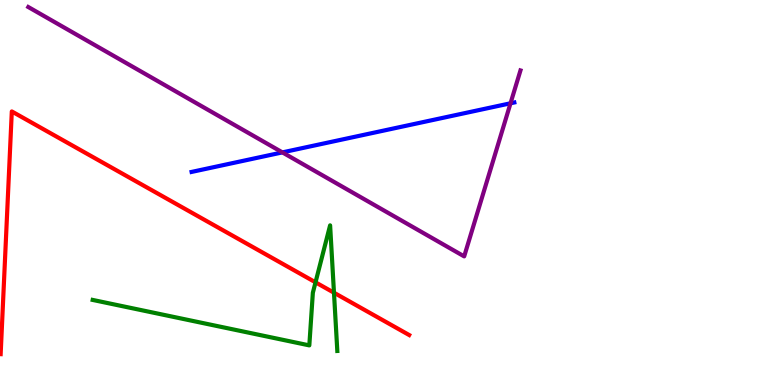[{'lines': ['blue', 'red'], 'intersections': []}, {'lines': ['green', 'red'], 'intersections': [{'x': 4.07, 'y': 2.67}, {'x': 4.31, 'y': 2.4}]}, {'lines': ['purple', 'red'], 'intersections': []}, {'lines': ['blue', 'green'], 'intersections': []}, {'lines': ['blue', 'purple'], 'intersections': [{'x': 3.64, 'y': 6.04}, {'x': 6.59, 'y': 7.32}]}, {'lines': ['green', 'purple'], 'intersections': []}]